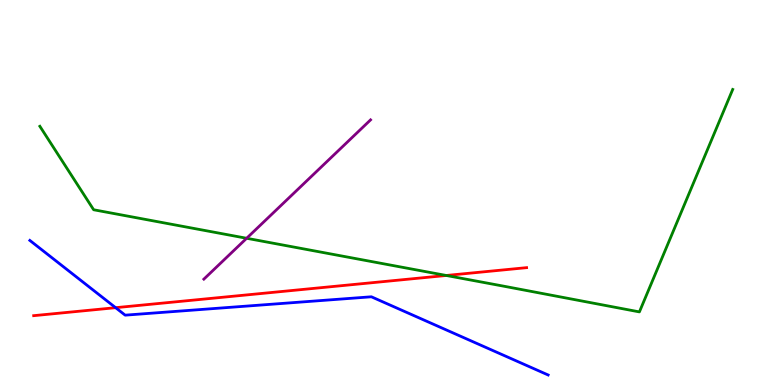[{'lines': ['blue', 'red'], 'intersections': [{'x': 1.49, 'y': 2.01}]}, {'lines': ['green', 'red'], 'intersections': [{'x': 5.76, 'y': 2.84}]}, {'lines': ['purple', 'red'], 'intersections': []}, {'lines': ['blue', 'green'], 'intersections': []}, {'lines': ['blue', 'purple'], 'intersections': []}, {'lines': ['green', 'purple'], 'intersections': [{'x': 3.18, 'y': 3.81}]}]